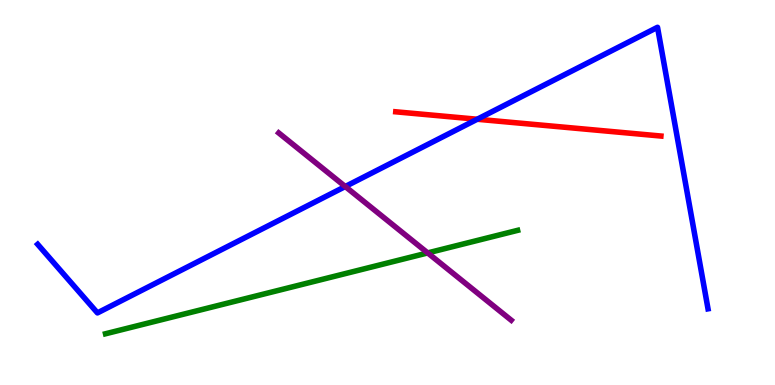[{'lines': ['blue', 'red'], 'intersections': [{'x': 6.16, 'y': 6.9}]}, {'lines': ['green', 'red'], 'intersections': []}, {'lines': ['purple', 'red'], 'intersections': []}, {'lines': ['blue', 'green'], 'intersections': []}, {'lines': ['blue', 'purple'], 'intersections': [{'x': 4.46, 'y': 5.16}]}, {'lines': ['green', 'purple'], 'intersections': [{'x': 5.52, 'y': 3.43}]}]